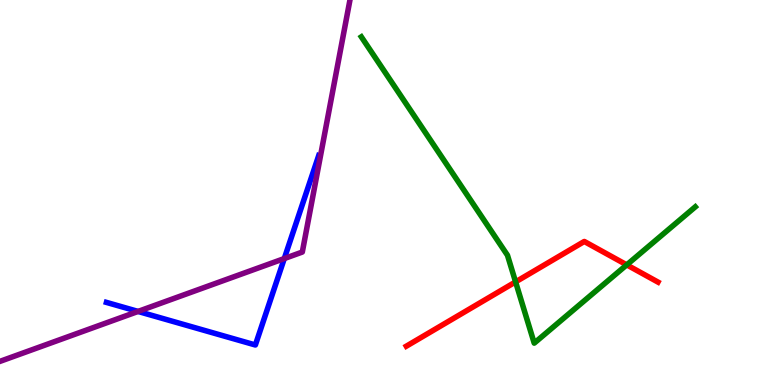[{'lines': ['blue', 'red'], 'intersections': []}, {'lines': ['green', 'red'], 'intersections': [{'x': 6.65, 'y': 2.68}, {'x': 8.09, 'y': 3.12}]}, {'lines': ['purple', 'red'], 'intersections': []}, {'lines': ['blue', 'green'], 'intersections': []}, {'lines': ['blue', 'purple'], 'intersections': [{'x': 1.78, 'y': 1.91}, {'x': 3.67, 'y': 3.28}]}, {'lines': ['green', 'purple'], 'intersections': []}]